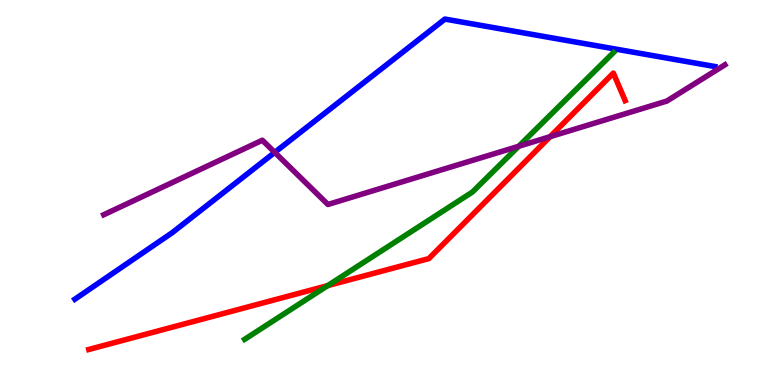[{'lines': ['blue', 'red'], 'intersections': []}, {'lines': ['green', 'red'], 'intersections': [{'x': 4.23, 'y': 2.58}]}, {'lines': ['purple', 'red'], 'intersections': [{'x': 7.1, 'y': 6.45}]}, {'lines': ['blue', 'green'], 'intersections': []}, {'lines': ['blue', 'purple'], 'intersections': [{'x': 3.55, 'y': 6.04}]}, {'lines': ['green', 'purple'], 'intersections': [{'x': 6.69, 'y': 6.2}]}]